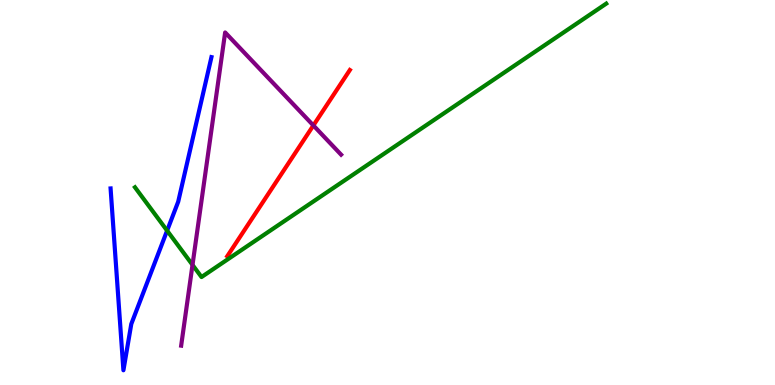[{'lines': ['blue', 'red'], 'intersections': []}, {'lines': ['green', 'red'], 'intersections': []}, {'lines': ['purple', 'red'], 'intersections': [{'x': 4.04, 'y': 6.74}]}, {'lines': ['blue', 'green'], 'intersections': [{'x': 2.16, 'y': 4.01}]}, {'lines': ['blue', 'purple'], 'intersections': []}, {'lines': ['green', 'purple'], 'intersections': [{'x': 2.48, 'y': 3.12}]}]